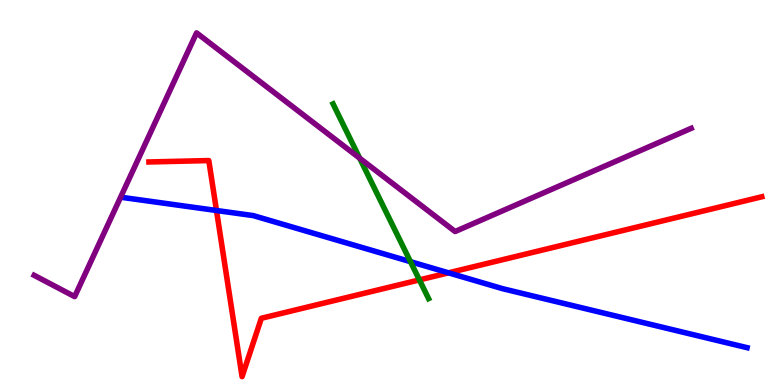[{'lines': ['blue', 'red'], 'intersections': [{'x': 2.79, 'y': 4.53}, {'x': 5.79, 'y': 2.91}]}, {'lines': ['green', 'red'], 'intersections': [{'x': 5.41, 'y': 2.73}]}, {'lines': ['purple', 'red'], 'intersections': []}, {'lines': ['blue', 'green'], 'intersections': [{'x': 5.3, 'y': 3.2}]}, {'lines': ['blue', 'purple'], 'intersections': []}, {'lines': ['green', 'purple'], 'intersections': [{'x': 4.64, 'y': 5.89}]}]